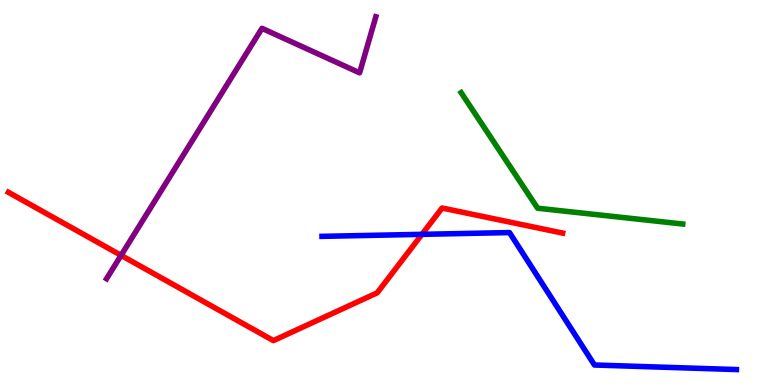[{'lines': ['blue', 'red'], 'intersections': [{'x': 5.44, 'y': 3.91}]}, {'lines': ['green', 'red'], 'intersections': []}, {'lines': ['purple', 'red'], 'intersections': [{'x': 1.56, 'y': 3.37}]}, {'lines': ['blue', 'green'], 'intersections': []}, {'lines': ['blue', 'purple'], 'intersections': []}, {'lines': ['green', 'purple'], 'intersections': []}]